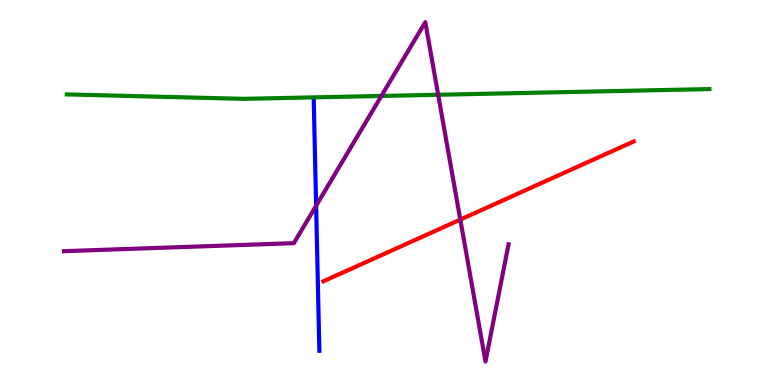[{'lines': ['blue', 'red'], 'intersections': []}, {'lines': ['green', 'red'], 'intersections': []}, {'lines': ['purple', 'red'], 'intersections': [{'x': 5.94, 'y': 4.3}]}, {'lines': ['blue', 'green'], 'intersections': []}, {'lines': ['blue', 'purple'], 'intersections': [{'x': 4.08, 'y': 4.66}]}, {'lines': ['green', 'purple'], 'intersections': [{'x': 4.92, 'y': 7.51}, {'x': 5.65, 'y': 7.54}]}]